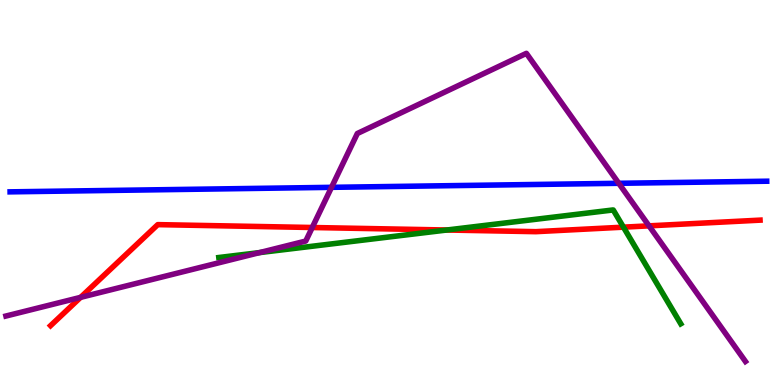[{'lines': ['blue', 'red'], 'intersections': []}, {'lines': ['green', 'red'], 'intersections': [{'x': 5.77, 'y': 4.03}, {'x': 8.04, 'y': 4.1}]}, {'lines': ['purple', 'red'], 'intersections': [{'x': 1.04, 'y': 2.28}, {'x': 4.03, 'y': 4.09}, {'x': 8.37, 'y': 4.13}]}, {'lines': ['blue', 'green'], 'intersections': []}, {'lines': ['blue', 'purple'], 'intersections': [{'x': 4.28, 'y': 5.13}, {'x': 7.98, 'y': 5.24}]}, {'lines': ['green', 'purple'], 'intersections': [{'x': 3.35, 'y': 3.44}]}]